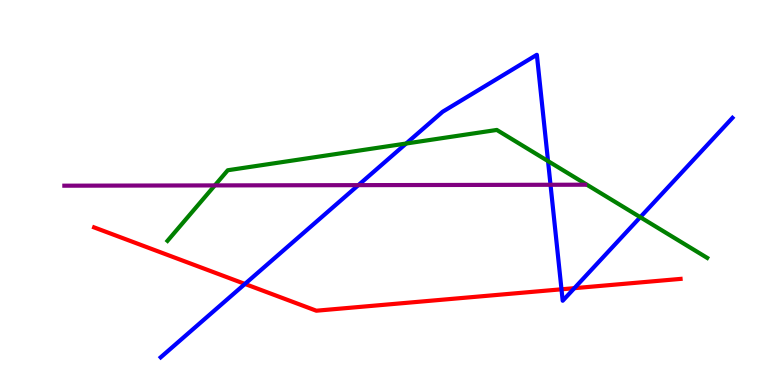[{'lines': ['blue', 'red'], 'intersections': [{'x': 3.16, 'y': 2.62}, {'x': 7.25, 'y': 2.49}, {'x': 7.41, 'y': 2.51}]}, {'lines': ['green', 'red'], 'intersections': []}, {'lines': ['purple', 'red'], 'intersections': []}, {'lines': ['blue', 'green'], 'intersections': [{'x': 5.24, 'y': 6.27}, {'x': 7.07, 'y': 5.82}, {'x': 8.26, 'y': 4.36}]}, {'lines': ['blue', 'purple'], 'intersections': [{'x': 4.62, 'y': 5.19}, {'x': 7.1, 'y': 5.2}]}, {'lines': ['green', 'purple'], 'intersections': [{'x': 2.77, 'y': 5.18}]}]